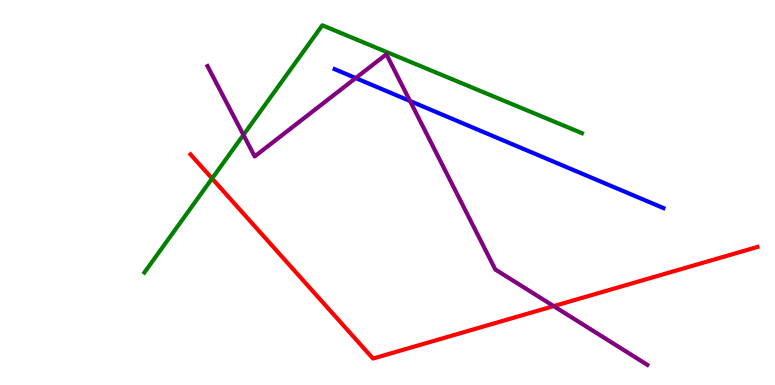[{'lines': ['blue', 'red'], 'intersections': []}, {'lines': ['green', 'red'], 'intersections': [{'x': 2.74, 'y': 5.36}]}, {'lines': ['purple', 'red'], 'intersections': [{'x': 7.14, 'y': 2.05}]}, {'lines': ['blue', 'green'], 'intersections': []}, {'lines': ['blue', 'purple'], 'intersections': [{'x': 4.59, 'y': 7.97}, {'x': 5.29, 'y': 7.38}]}, {'lines': ['green', 'purple'], 'intersections': [{'x': 3.14, 'y': 6.5}]}]